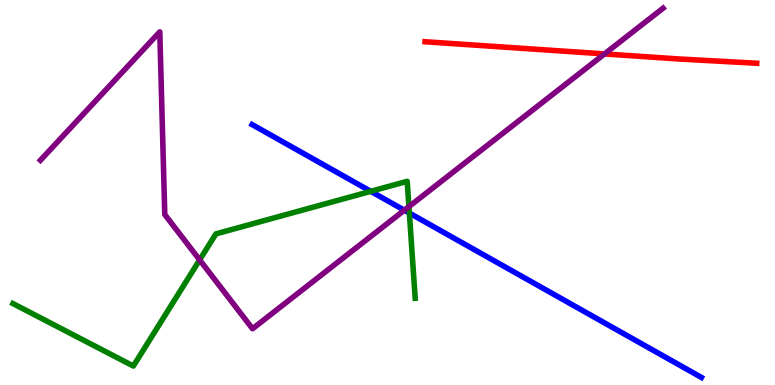[{'lines': ['blue', 'red'], 'intersections': []}, {'lines': ['green', 'red'], 'intersections': []}, {'lines': ['purple', 'red'], 'intersections': [{'x': 7.8, 'y': 8.6}]}, {'lines': ['blue', 'green'], 'intersections': [{'x': 4.78, 'y': 5.03}, {'x': 5.28, 'y': 4.47}]}, {'lines': ['blue', 'purple'], 'intersections': [{'x': 5.22, 'y': 4.54}]}, {'lines': ['green', 'purple'], 'intersections': [{'x': 2.58, 'y': 3.25}, {'x': 5.28, 'y': 4.63}]}]